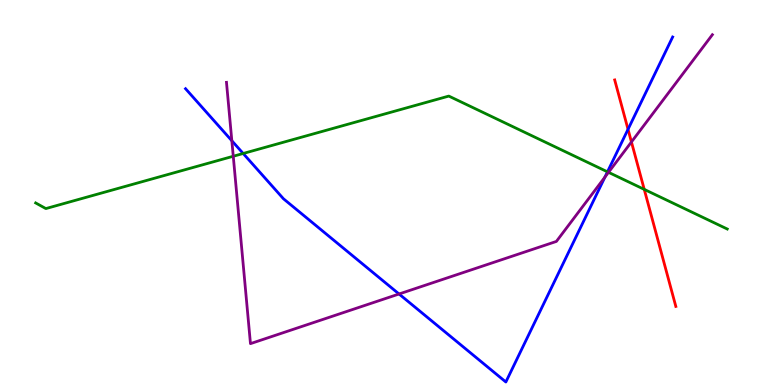[{'lines': ['blue', 'red'], 'intersections': [{'x': 8.1, 'y': 6.64}]}, {'lines': ['green', 'red'], 'intersections': [{'x': 8.31, 'y': 5.08}]}, {'lines': ['purple', 'red'], 'intersections': [{'x': 8.15, 'y': 6.31}]}, {'lines': ['blue', 'green'], 'intersections': [{'x': 3.14, 'y': 6.01}, {'x': 7.84, 'y': 5.54}]}, {'lines': ['blue', 'purple'], 'intersections': [{'x': 2.99, 'y': 6.34}, {'x': 5.15, 'y': 2.36}, {'x': 7.81, 'y': 5.4}]}, {'lines': ['green', 'purple'], 'intersections': [{'x': 3.01, 'y': 5.94}, {'x': 7.85, 'y': 5.52}]}]